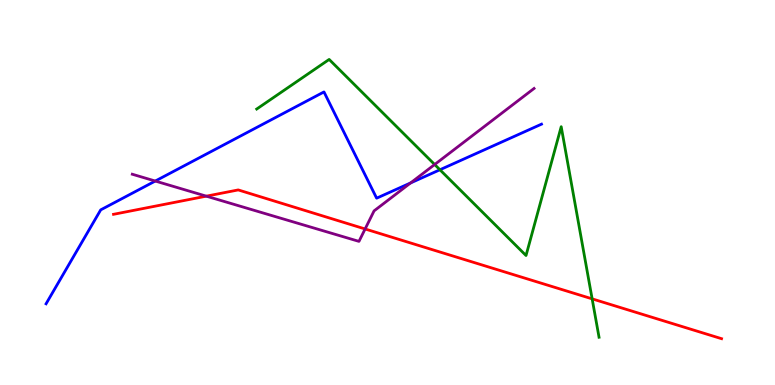[{'lines': ['blue', 'red'], 'intersections': []}, {'lines': ['green', 'red'], 'intersections': [{'x': 7.64, 'y': 2.24}]}, {'lines': ['purple', 'red'], 'intersections': [{'x': 2.66, 'y': 4.9}, {'x': 4.71, 'y': 4.05}]}, {'lines': ['blue', 'green'], 'intersections': [{'x': 5.68, 'y': 5.59}]}, {'lines': ['blue', 'purple'], 'intersections': [{'x': 2.0, 'y': 5.3}, {'x': 5.3, 'y': 5.25}]}, {'lines': ['green', 'purple'], 'intersections': [{'x': 5.61, 'y': 5.73}]}]